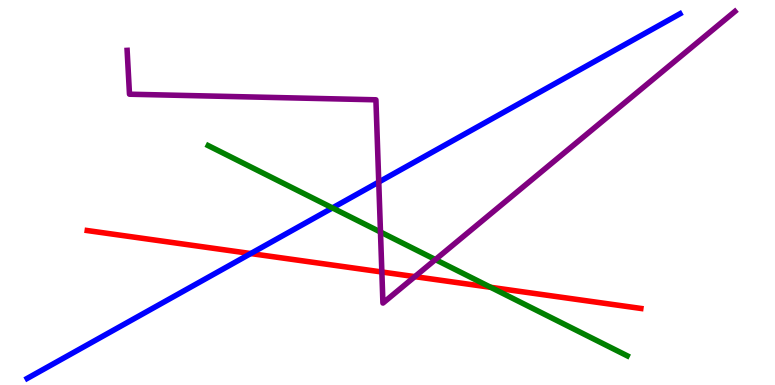[{'lines': ['blue', 'red'], 'intersections': [{'x': 3.24, 'y': 3.41}]}, {'lines': ['green', 'red'], 'intersections': [{'x': 6.33, 'y': 2.54}]}, {'lines': ['purple', 'red'], 'intersections': [{'x': 4.93, 'y': 2.94}, {'x': 5.35, 'y': 2.81}]}, {'lines': ['blue', 'green'], 'intersections': [{'x': 4.29, 'y': 4.6}]}, {'lines': ['blue', 'purple'], 'intersections': [{'x': 4.89, 'y': 5.27}]}, {'lines': ['green', 'purple'], 'intersections': [{'x': 4.91, 'y': 3.97}, {'x': 5.62, 'y': 3.26}]}]